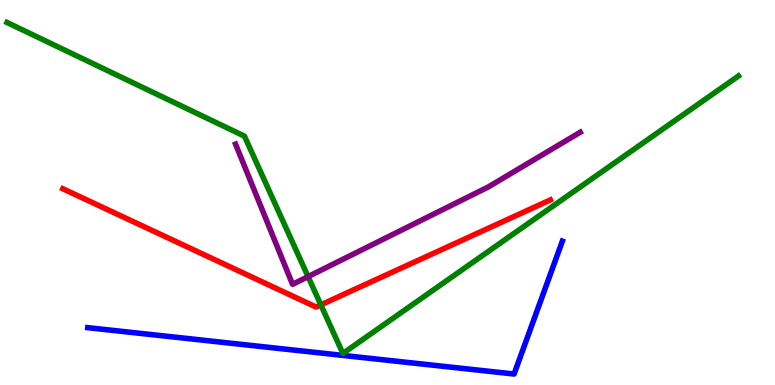[{'lines': ['blue', 'red'], 'intersections': []}, {'lines': ['green', 'red'], 'intersections': [{'x': 4.14, 'y': 2.08}]}, {'lines': ['purple', 'red'], 'intersections': []}, {'lines': ['blue', 'green'], 'intersections': []}, {'lines': ['blue', 'purple'], 'intersections': []}, {'lines': ['green', 'purple'], 'intersections': [{'x': 3.98, 'y': 2.81}]}]